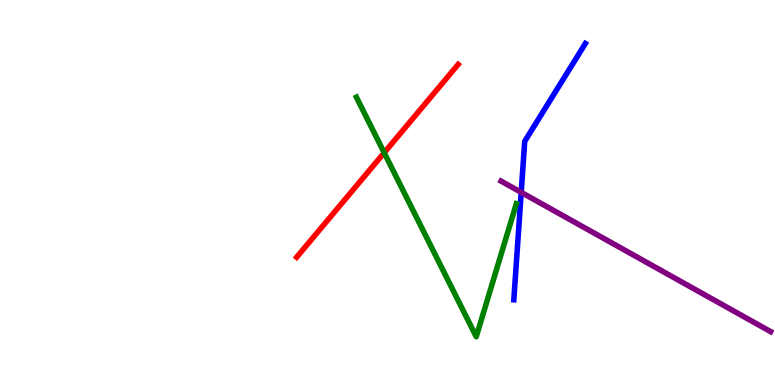[{'lines': ['blue', 'red'], 'intersections': []}, {'lines': ['green', 'red'], 'intersections': [{'x': 4.96, 'y': 6.03}]}, {'lines': ['purple', 'red'], 'intersections': []}, {'lines': ['blue', 'green'], 'intersections': []}, {'lines': ['blue', 'purple'], 'intersections': [{'x': 6.73, 'y': 5.0}]}, {'lines': ['green', 'purple'], 'intersections': []}]